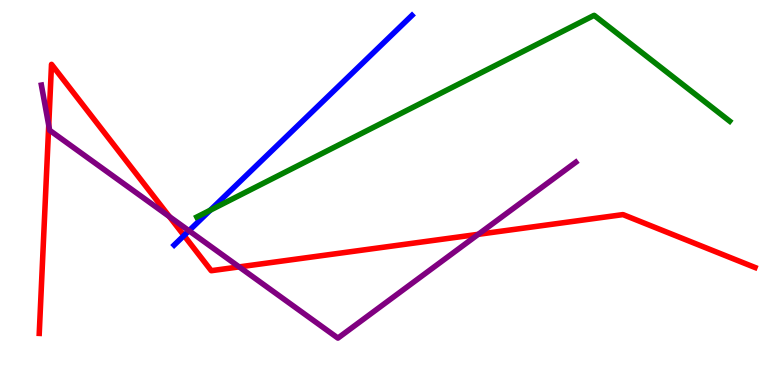[{'lines': ['blue', 'red'], 'intersections': [{'x': 2.37, 'y': 3.88}]}, {'lines': ['green', 'red'], 'intersections': []}, {'lines': ['purple', 'red'], 'intersections': [{'x': 0.629, 'y': 6.75}, {'x': 2.19, 'y': 4.37}, {'x': 3.09, 'y': 3.07}, {'x': 6.17, 'y': 3.91}]}, {'lines': ['blue', 'green'], 'intersections': [{'x': 2.71, 'y': 4.54}]}, {'lines': ['blue', 'purple'], 'intersections': [{'x': 2.44, 'y': 4.01}]}, {'lines': ['green', 'purple'], 'intersections': []}]